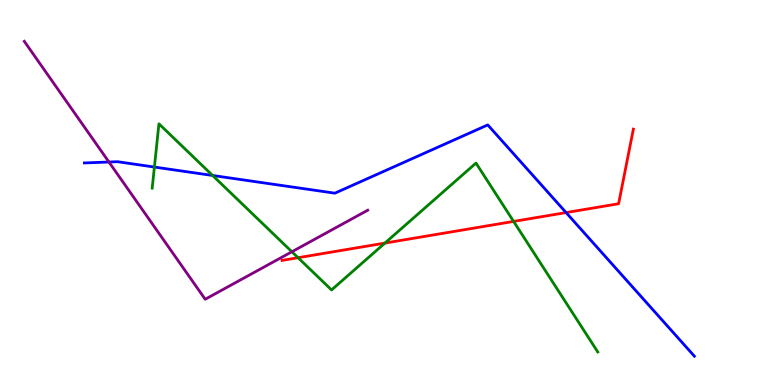[{'lines': ['blue', 'red'], 'intersections': [{'x': 7.3, 'y': 4.48}]}, {'lines': ['green', 'red'], 'intersections': [{'x': 3.85, 'y': 3.31}, {'x': 4.97, 'y': 3.69}, {'x': 6.63, 'y': 4.25}]}, {'lines': ['purple', 'red'], 'intersections': []}, {'lines': ['blue', 'green'], 'intersections': [{'x': 1.99, 'y': 5.66}, {'x': 2.74, 'y': 5.44}]}, {'lines': ['blue', 'purple'], 'intersections': [{'x': 1.41, 'y': 5.79}]}, {'lines': ['green', 'purple'], 'intersections': [{'x': 3.77, 'y': 3.46}]}]